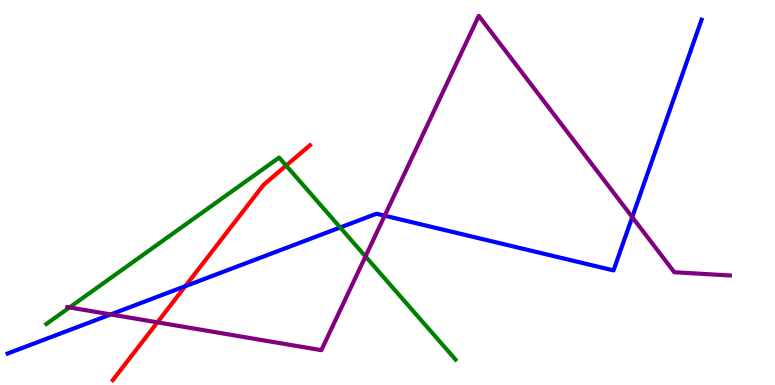[{'lines': ['blue', 'red'], 'intersections': [{'x': 2.39, 'y': 2.57}]}, {'lines': ['green', 'red'], 'intersections': [{'x': 3.69, 'y': 5.7}]}, {'lines': ['purple', 'red'], 'intersections': [{'x': 2.03, 'y': 1.63}]}, {'lines': ['blue', 'green'], 'intersections': [{'x': 4.39, 'y': 4.09}]}, {'lines': ['blue', 'purple'], 'intersections': [{'x': 1.43, 'y': 1.83}, {'x': 4.96, 'y': 4.4}, {'x': 8.16, 'y': 4.36}]}, {'lines': ['green', 'purple'], 'intersections': [{'x': 0.897, 'y': 2.01}, {'x': 4.72, 'y': 3.34}]}]